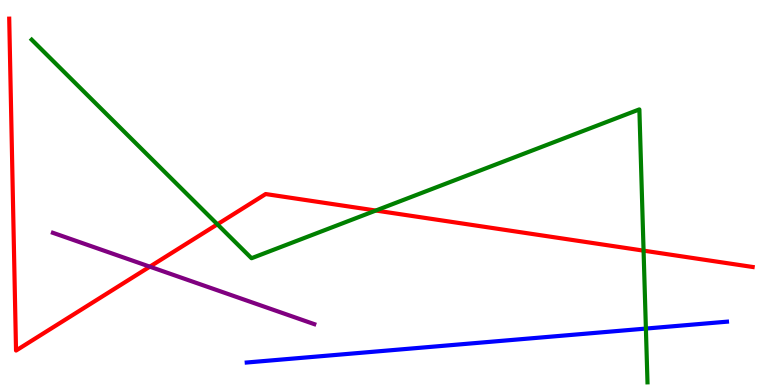[{'lines': ['blue', 'red'], 'intersections': []}, {'lines': ['green', 'red'], 'intersections': [{'x': 2.8, 'y': 4.17}, {'x': 4.85, 'y': 4.53}, {'x': 8.3, 'y': 3.49}]}, {'lines': ['purple', 'red'], 'intersections': [{'x': 1.93, 'y': 3.07}]}, {'lines': ['blue', 'green'], 'intersections': [{'x': 8.33, 'y': 1.47}]}, {'lines': ['blue', 'purple'], 'intersections': []}, {'lines': ['green', 'purple'], 'intersections': []}]